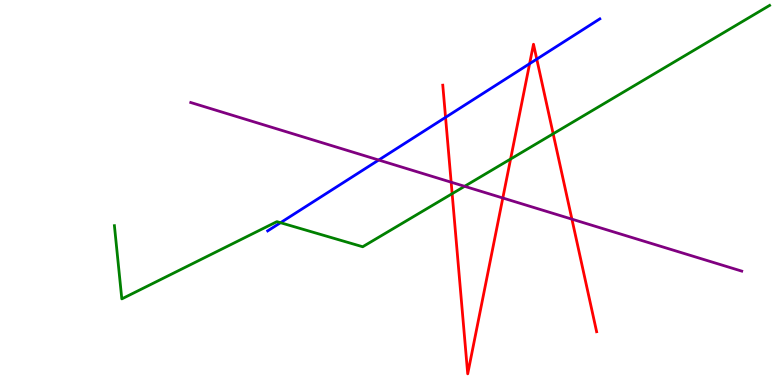[{'lines': ['blue', 'red'], 'intersections': [{'x': 5.75, 'y': 6.95}, {'x': 6.83, 'y': 8.35}, {'x': 6.93, 'y': 8.46}]}, {'lines': ['green', 'red'], 'intersections': [{'x': 5.83, 'y': 4.97}, {'x': 6.59, 'y': 5.87}, {'x': 7.14, 'y': 6.53}]}, {'lines': ['purple', 'red'], 'intersections': [{'x': 5.82, 'y': 5.27}, {'x': 6.49, 'y': 4.86}, {'x': 7.38, 'y': 4.31}]}, {'lines': ['blue', 'green'], 'intersections': [{'x': 3.62, 'y': 4.22}]}, {'lines': ['blue', 'purple'], 'intersections': [{'x': 4.89, 'y': 5.84}]}, {'lines': ['green', 'purple'], 'intersections': [{'x': 5.99, 'y': 5.16}]}]